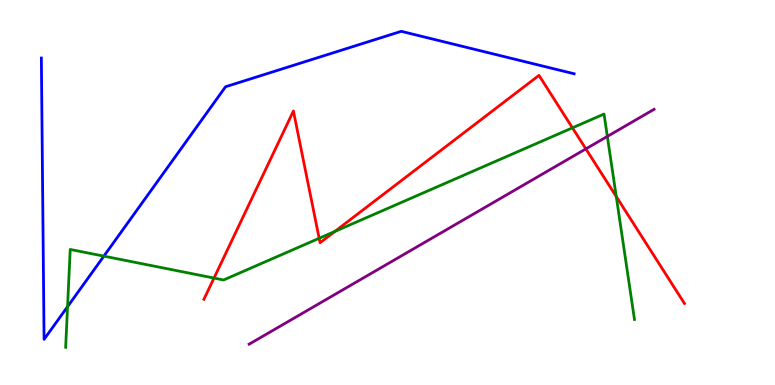[{'lines': ['blue', 'red'], 'intersections': []}, {'lines': ['green', 'red'], 'intersections': [{'x': 2.76, 'y': 2.78}, {'x': 4.12, 'y': 3.81}, {'x': 4.32, 'y': 3.99}, {'x': 7.39, 'y': 6.68}, {'x': 7.95, 'y': 4.89}]}, {'lines': ['purple', 'red'], 'intersections': [{'x': 7.56, 'y': 6.13}]}, {'lines': ['blue', 'green'], 'intersections': [{'x': 0.872, 'y': 2.03}, {'x': 1.34, 'y': 3.35}]}, {'lines': ['blue', 'purple'], 'intersections': []}, {'lines': ['green', 'purple'], 'intersections': [{'x': 7.84, 'y': 6.46}]}]